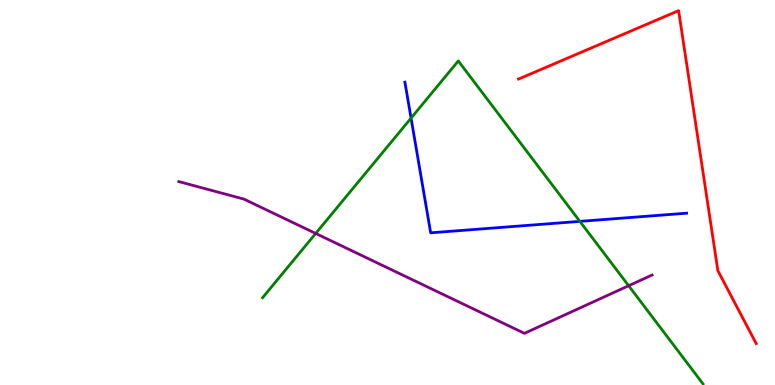[{'lines': ['blue', 'red'], 'intersections': []}, {'lines': ['green', 'red'], 'intersections': []}, {'lines': ['purple', 'red'], 'intersections': []}, {'lines': ['blue', 'green'], 'intersections': [{'x': 5.3, 'y': 6.93}, {'x': 7.48, 'y': 4.25}]}, {'lines': ['blue', 'purple'], 'intersections': []}, {'lines': ['green', 'purple'], 'intersections': [{'x': 4.07, 'y': 3.94}, {'x': 8.11, 'y': 2.58}]}]